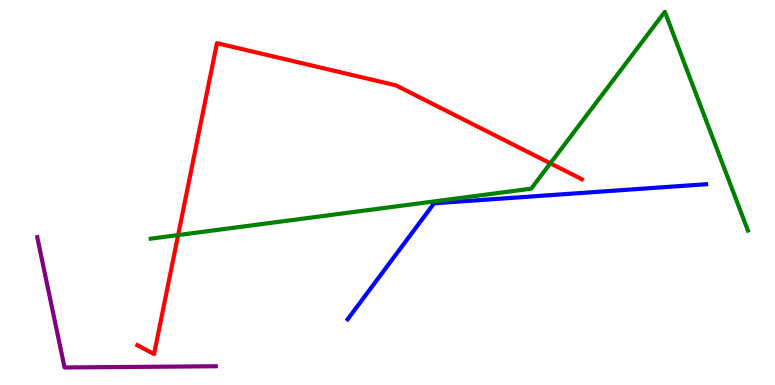[{'lines': ['blue', 'red'], 'intersections': []}, {'lines': ['green', 'red'], 'intersections': [{'x': 2.3, 'y': 3.89}, {'x': 7.1, 'y': 5.76}]}, {'lines': ['purple', 'red'], 'intersections': []}, {'lines': ['blue', 'green'], 'intersections': []}, {'lines': ['blue', 'purple'], 'intersections': []}, {'lines': ['green', 'purple'], 'intersections': []}]